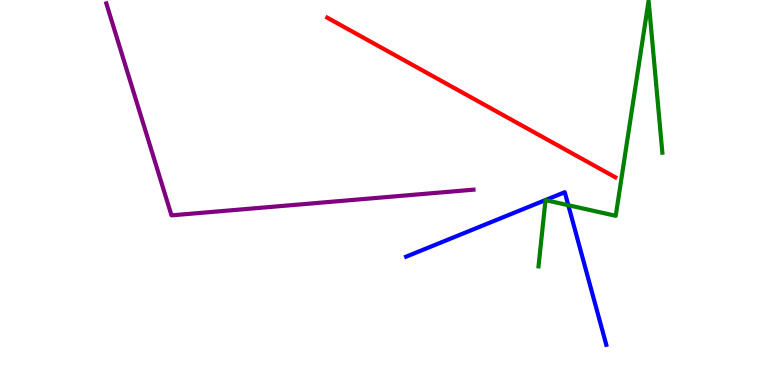[{'lines': ['blue', 'red'], 'intersections': []}, {'lines': ['green', 'red'], 'intersections': []}, {'lines': ['purple', 'red'], 'intersections': []}, {'lines': ['blue', 'green'], 'intersections': [{'x': 7.33, 'y': 4.67}]}, {'lines': ['blue', 'purple'], 'intersections': []}, {'lines': ['green', 'purple'], 'intersections': []}]